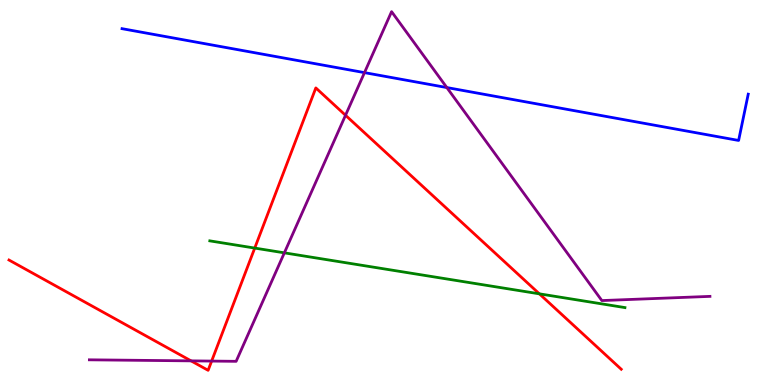[{'lines': ['blue', 'red'], 'intersections': []}, {'lines': ['green', 'red'], 'intersections': [{'x': 3.29, 'y': 3.56}, {'x': 6.96, 'y': 2.37}]}, {'lines': ['purple', 'red'], 'intersections': [{'x': 2.47, 'y': 0.627}, {'x': 2.73, 'y': 0.621}, {'x': 4.46, 'y': 7.01}]}, {'lines': ['blue', 'green'], 'intersections': []}, {'lines': ['blue', 'purple'], 'intersections': [{'x': 4.7, 'y': 8.11}, {'x': 5.77, 'y': 7.73}]}, {'lines': ['green', 'purple'], 'intersections': [{'x': 3.67, 'y': 3.43}]}]